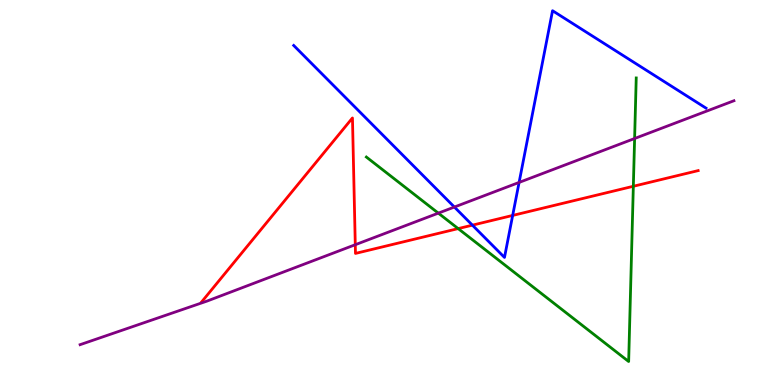[{'lines': ['blue', 'red'], 'intersections': [{'x': 6.1, 'y': 4.15}, {'x': 6.62, 'y': 4.4}]}, {'lines': ['green', 'red'], 'intersections': [{'x': 5.91, 'y': 4.06}, {'x': 8.17, 'y': 5.16}]}, {'lines': ['purple', 'red'], 'intersections': [{'x': 4.58, 'y': 3.64}]}, {'lines': ['blue', 'green'], 'intersections': []}, {'lines': ['blue', 'purple'], 'intersections': [{'x': 5.86, 'y': 4.62}, {'x': 6.7, 'y': 5.26}]}, {'lines': ['green', 'purple'], 'intersections': [{'x': 5.66, 'y': 4.46}, {'x': 8.19, 'y': 6.4}]}]